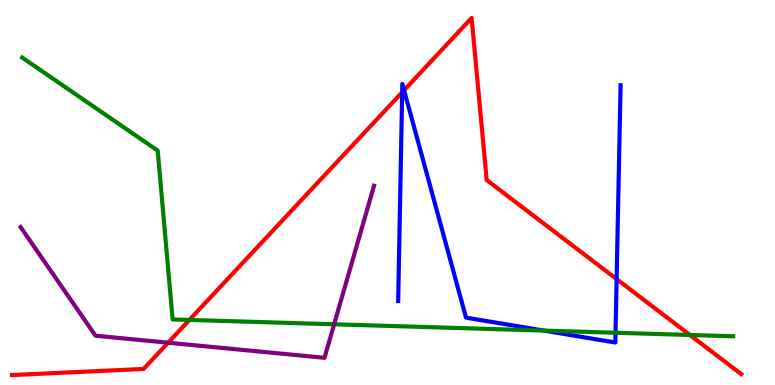[{'lines': ['blue', 'red'], 'intersections': [{'x': 5.19, 'y': 7.6}, {'x': 5.21, 'y': 7.66}, {'x': 7.96, 'y': 2.75}]}, {'lines': ['green', 'red'], 'intersections': [{'x': 2.44, 'y': 1.69}, {'x': 8.9, 'y': 1.3}]}, {'lines': ['purple', 'red'], 'intersections': [{'x': 2.17, 'y': 1.1}]}, {'lines': ['blue', 'green'], 'intersections': [{'x': 7.02, 'y': 1.41}, {'x': 7.94, 'y': 1.36}]}, {'lines': ['blue', 'purple'], 'intersections': []}, {'lines': ['green', 'purple'], 'intersections': [{'x': 4.31, 'y': 1.58}]}]